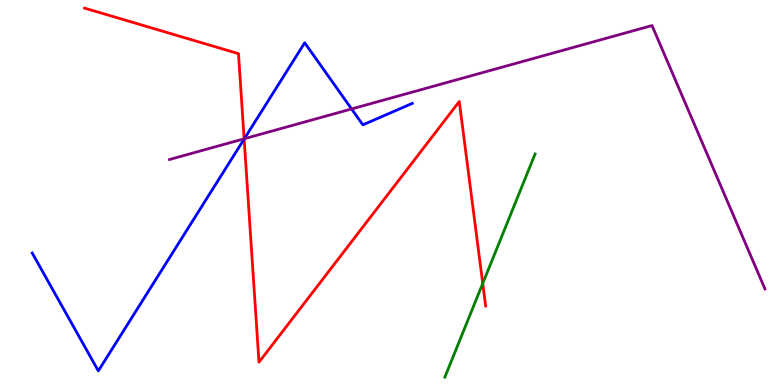[{'lines': ['blue', 'red'], 'intersections': [{'x': 3.15, 'y': 6.39}]}, {'lines': ['green', 'red'], 'intersections': [{'x': 6.23, 'y': 2.64}]}, {'lines': ['purple', 'red'], 'intersections': [{'x': 3.15, 'y': 6.39}]}, {'lines': ['blue', 'green'], 'intersections': []}, {'lines': ['blue', 'purple'], 'intersections': [{'x': 3.15, 'y': 6.4}, {'x': 4.54, 'y': 7.17}]}, {'lines': ['green', 'purple'], 'intersections': []}]